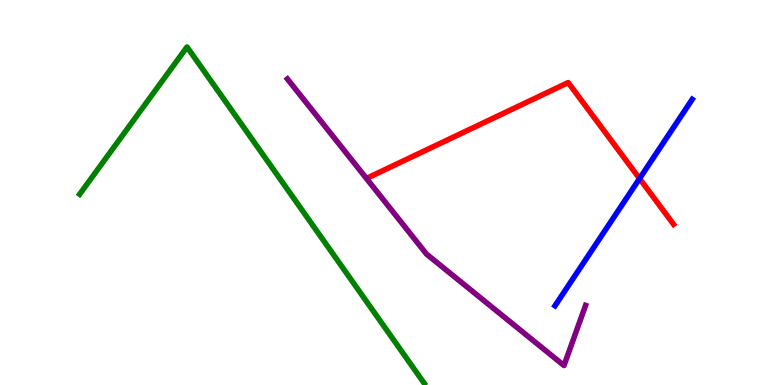[{'lines': ['blue', 'red'], 'intersections': [{'x': 8.25, 'y': 5.36}]}, {'lines': ['green', 'red'], 'intersections': []}, {'lines': ['purple', 'red'], 'intersections': []}, {'lines': ['blue', 'green'], 'intersections': []}, {'lines': ['blue', 'purple'], 'intersections': []}, {'lines': ['green', 'purple'], 'intersections': []}]